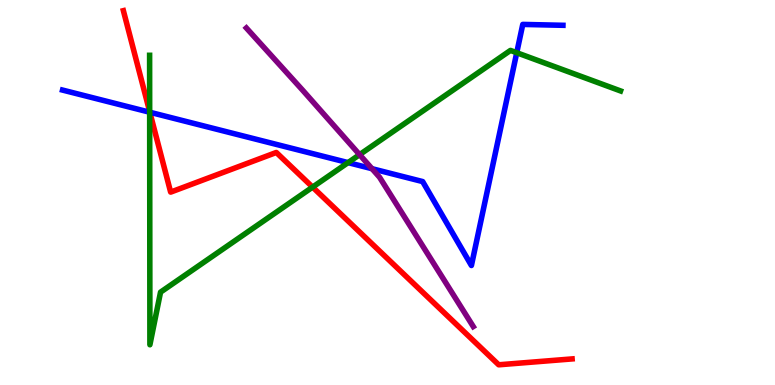[{'lines': ['blue', 'red'], 'intersections': [{'x': 1.93, 'y': 7.08}]}, {'lines': ['green', 'red'], 'intersections': [{'x': 1.93, 'y': 7.1}, {'x': 4.03, 'y': 5.14}]}, {'lines': ['purple', 'red'], 'intersections': []}, {'lines': ['blue', 'green'], 'intersections': [{'x': 1.93, 'y': 7.09}, {'x': 4.49, 'y': 5.78}, {'x': 6.67, 'y': 8.63}]}, {'lines': ['blue', 'purple'], 'intersections': [{'x': 4.8, 'y': 5.62}]}, {'lines': ['green', 'purple'], 'intersections': [{'x': 4.64, 'y': 5.98}]}]